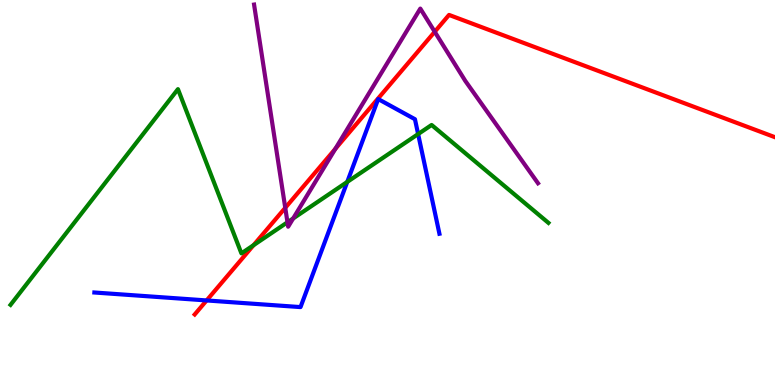[{'lines': ['blue', 'red'], 'intersections': [{'x': 2.67, 'y': 2.2}]}, {'lines': ['green', 'red'], 'intersections': [{'x': 3.27, 'y': 3.63}]}, {'lines': ['purple', 'red'], 'intersections': [{'x': 3.68, 'y': 4.6}, {'x': 4.33, 'y': 6.13}, {'x': 5.61, 'y': 9.17}]}, {'lines': ['blue', 'green'], 'intersections': [{'x': 4.48, 'y': 5.27}, {'x': 5.4, 'y': 6.52}]}, {'lines': ['blue', 'purple'], 'intersections': []}, {'lines': ['green', 'purple'], 'intersections': [{'x': 3.71, 'y': 4.23}, {'x': 3.78, 'y': 4.33}]}]